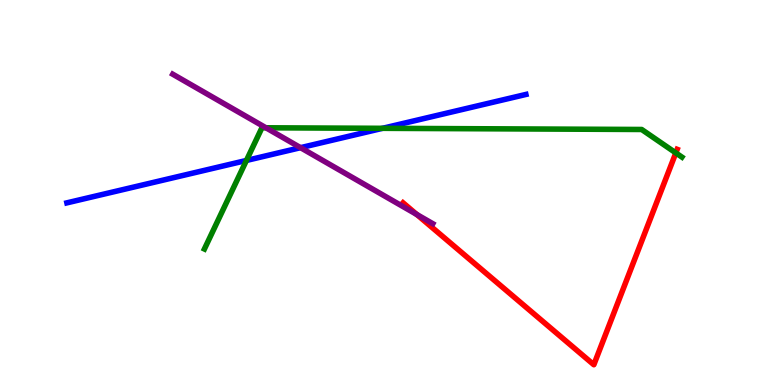[{'lines': ['blue', 'red'], 'intersections': []}, {'lines': ['green', 'red'], 'intersections': [{'x': 8.72, 'y': 6.03}]}, {'lines': ['purple', 'red'], 'intersections': [{'x': 5.38, 'y': 4.43}]}, {'lines': ['blue', 'green'], 'intersections': [{'x': 3.18, 'y': 5.83}, {'x': 4.94, 'y': 6.67}]}, {'lines': ['blue', 'purple'], 'intersections': [{'x': 3.88, 'y': 6.16}]}, {'lines': ['green', 'purple'], 'intersections': [{'x': 3.43, 'y': 6.68}]}]